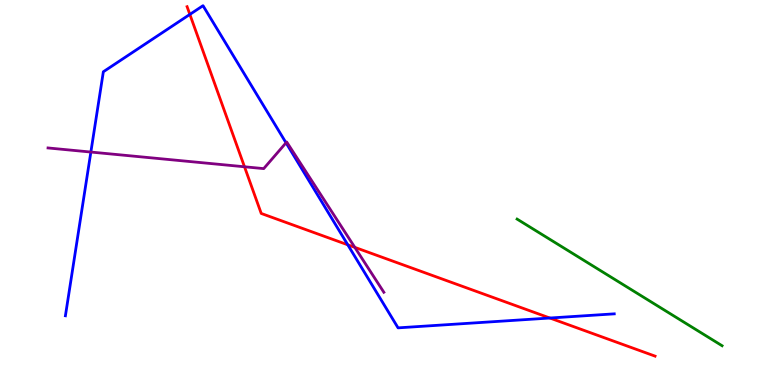[{'lines': ['blue', 'red'], 'intersections': [{'x': 2.45, 'y': 9.63}, {'x': 4.49, 'y': 3.64}, {'x': 7.1, 'y': 1.74}]}, {'lines': ['green', 'red'], 'intersections': []}, {'lines': ['purple', 'red'], 'intersections': [{'x': 3.15, 'y': 5.67}, {'x': 4.58, 'y': 3.58}]}, {'lines': ['blue', 'green'], 'intersections': []}, {'lines': ['blue', 'purple'], 'intersections': [{'x': 1.17, 'y': 6.05}, {'x': 3.69, 'y': 6.29}]}, {'lines': ['green', 'purple'], 'intersections': []}]